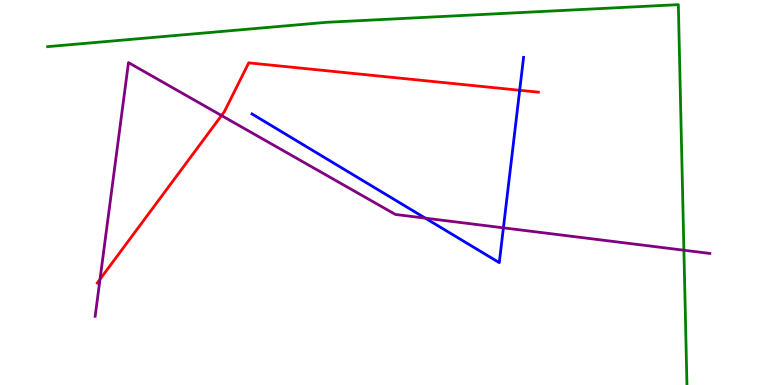[{'lines': ['blue', 'red'], 'intersections': [{'x': 6.71, 'y': 7.66}]}, {'lines': ['green', 'red'], 'intersections': []}, {'lines': ['purple', 'red'], 'intersections': [{'x': 1.29, 'y': 2.75}, {'x': 2.86, 'y': 7.0}]}, {'lines': ['blue', 'green'], 'intersections': []}, {'lines': ['blue', 'purple'], 'intersections': [{'x': 5.49, 'y': 4.33}, {'x': 6.5, 'y': 4.08}]}, {'lines': ['green', 'purple'], 'intersections': [{'x': 8.82, 'y': 3.5}]}]